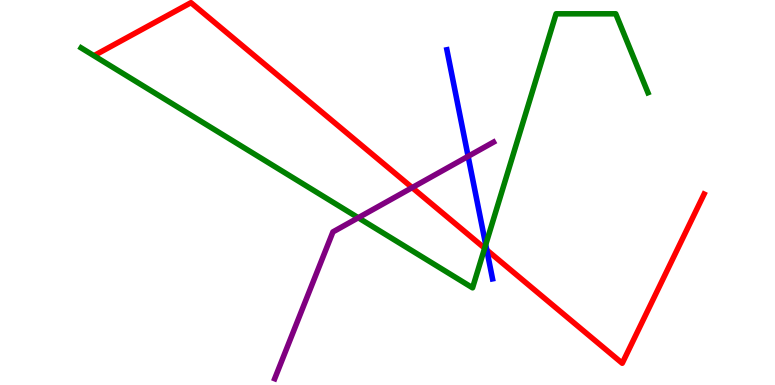[{'lines': ['blue', 'red'], 'intersections': [{'x': 6.28, 'y': 3.51}]}, {'lines': ['green', 'red'], 'intersections': [{'x': 6.25, 'y': 3.55}]}, {'lines': ['purple', 'red'], 'intersections': [{'x': 5.32, 'y': 5.13}]}, {'lines': ['blue', 'green'], 'intersections': [{'x': 6.27, 'y': 3.65}]}, {'lines': ['blue', 'purple'], 'intersections': [{'x': 6.04, 'y': 5.94}]}, {'lines': ['green', 'purple'], 'intersections': [{'x': 4.62, 'y': 4.34}]}]